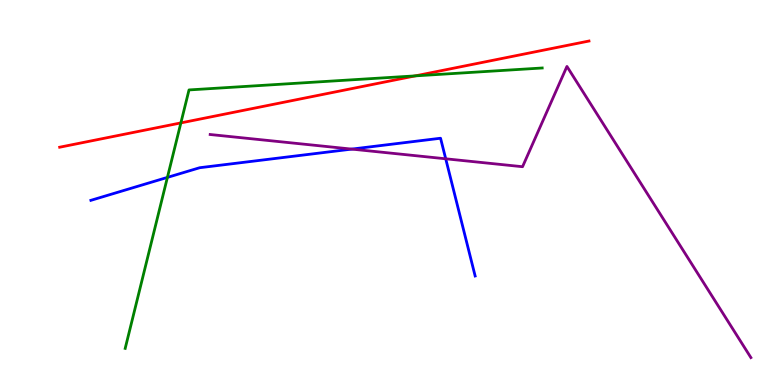[{'lines': ['blue', 'red'], 'intersections': []}, {'lines': ['green', 'red'], 'intersections': [{'x': 2.33, 'y': 6.81}, {'x': 5.36, 'y': 8.03}]}, {'lines': ['purple', 'red'], 'intersections': []}, {'lines': ['blue', 'green'], 'intersections': [{'x': 2.16, 'y': 5.39}]}, {'lines': ['blue', 'purple'], 'intersections': [{'x': 4.54, 'y': 6.13}, {'x': 5.75, 'y': 5.88}]}, {'lines': ['green', 'purple'], 'intersections': []}]